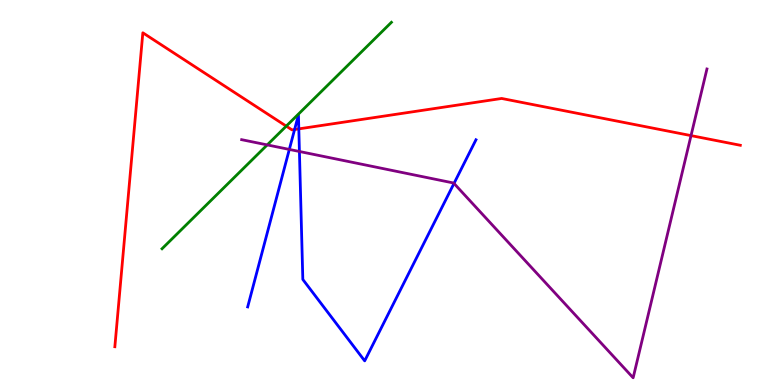[{'lines': ['blue', 'red'], 'intersections': [{'x': 3.8, 'y': 6.64}, {'x': 3.86, 'y': 6.65}]}, {'lines': ['green', 'red'], 'intersections': [{'x': 3.69, 'y': 6.72}]}, {'lines': ['purple', 'red'], 'intersections': [{'x': 8.92, 'y': 6.48}]}, {'lines': ['blue', 'green'], 'intersections': []}, {'lines': ['blue', 'purple'], 'intersections': [{'x': 3.73, 'y': 6.12}, {'x': 3.86, 'y': 6.07}, {'x': 5.86, 'y': 5.24}]}, {'lines': ['green', 'purple'], 'intersections': [{'x': 3.45, 'y': 6.24}]}]